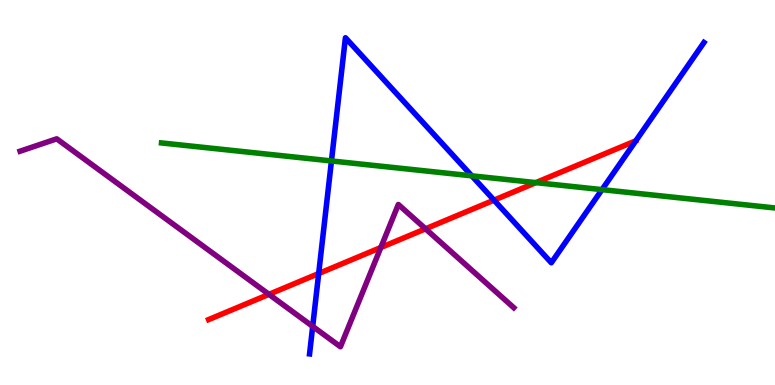[{'lines': ['blue', 'red'], 'intersections': [{'x': 4.11, 'y': 2.9}, {'x': 6.37, 'y': 4.8}]}, {'lines': ['green', 'red'], 'intersections': [{'x': 6.91, 'y': 5.26}]}, {'lines': ['purple', 'red'], 'intersections': [{'x': 3.47, 'y': 2.35}, {'x': 4.91, 'y': 3.57}, {'x': 5.49, 'y': 4.06}]}, {'lines': ['blue', 'green'], 'intersections': [{'x': 4.28, 'y': 5.82}, {'x': 6.09, 'y': 5.43}, {'x': 7.77, 'y': 5.07}]}, {'lines': ['blue', 'purple'], 'intersections': [{'x': 4.03, 'y': 1.52}]}, {'lines': ['green', 'purple'], 'intersections': []}]